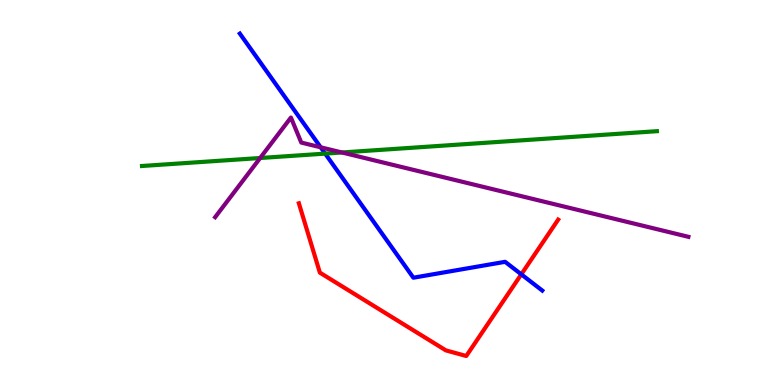[{'lines': ['blue', 'red'], 'intersections': [{'x': 6.73, 'y': 2.87}]}, {'lines': ['green', 'red'], 'intersections': []}, {'lines': ['purple', 'red'], 'intersections': []}, {'lines': ['blue', 'green'], 'intersections': [{'x': 4.2, 'y': 6.01}]}, {'lines': ['blue', 'purple'], 'intersections': [{'x': 4.14, 'y': 6.17}]}, {'lines': ['green', 'purple'], 'intersections': [{'x': 3.36, 'y': 5.9}, {'x': 4.41, 'y': 6.04}]}]